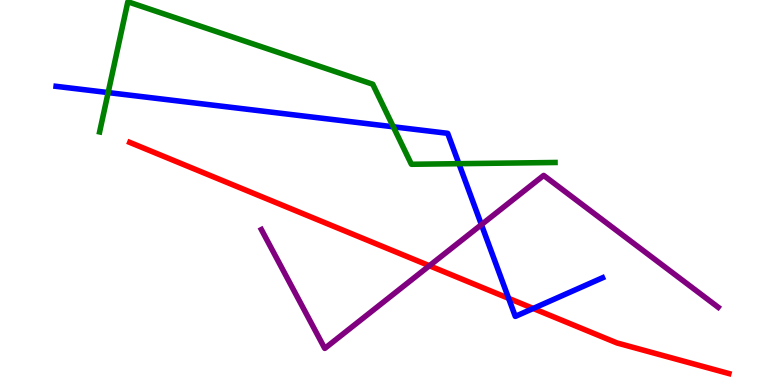[{'lines': ['blue', 'red'], 'intersections': [{'x': 6.56, 'y': 2.25}, {'x': 6.88, 'y': 1.99}]}, {'lines': ['green', 'red'], 'intersections': []}, {'lines': ['purple', 'red'], 'intersections': [{'x': 5.54, 'y': 3.1}]}, {'lines': ['blue', 'green'], 'intersections': [{'x': 1.4, 'y': 7.6}, {'x': 5.07, 'y': 6.71}, {'x': 5.92, 'y': 5.75}]}, {'lines': ['blue', 'purple'], 'intersections': [{'x': 6.21, 'y': 4.17}]}, {'lines': ['green', 'purple'], 'intersections': []}]